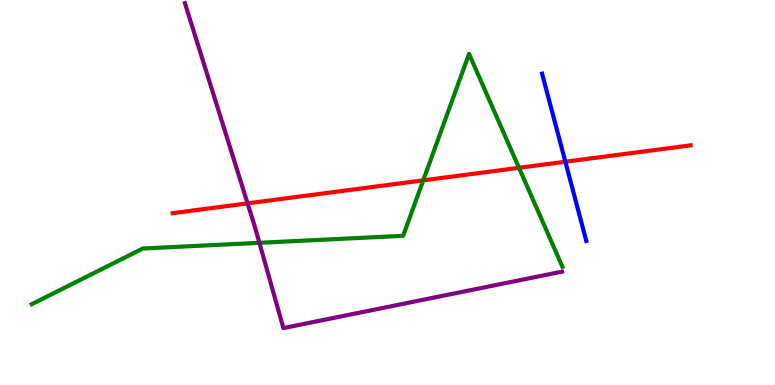[{'lines': ['blue', 'red'], 'intersections': [{'x': 7.29, 'y': 5.8}]}, {'lines': ['green', 'red'], 'intersections': [{'x': 5.46, 'y': 5.32}, {'x': 6.7, 'y': 5.64}]}, {'lines': ['purple', 'red'], 'intersections': [{'x': 3.19, 'y': 4.72}]}, {'lines': ['blue', 'green'], 'intersections': []}, {'lines': ['blue', 'purple'], 'intersections': []}, {'lines': ['green', 'purple'], 'intersections': [{'x': 3.35, 'y': 3.69}]}]